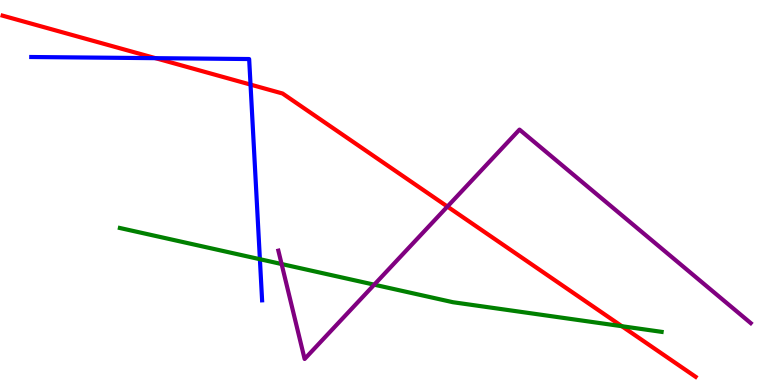[{'lines': ['blue', 'red'], 'intersections': [{'x': 2.01, 'y': 8.49}, {'x': 3.23, 'y': 7.8}]}, {'lines': ['green', 'red'], 'intersections': [{'x': 8.02, 'y': 1.53}]}, {'lines': ['purple', 'red'], 'intersections': [{'x': 5.77, 'y': 4.63}]}, {'lines': ['blue', 'green'], 'intersections': [{'x': 3.35, 'y': 3.27}]}, {'lines': ['blue', 'purple'], 'intersections': []}, {'lines': ['green', 'purple'], 'intersections': [{'x': 3.63, 'y': 3.14}, {'x': 4.83, 'y': 2.61}]}]